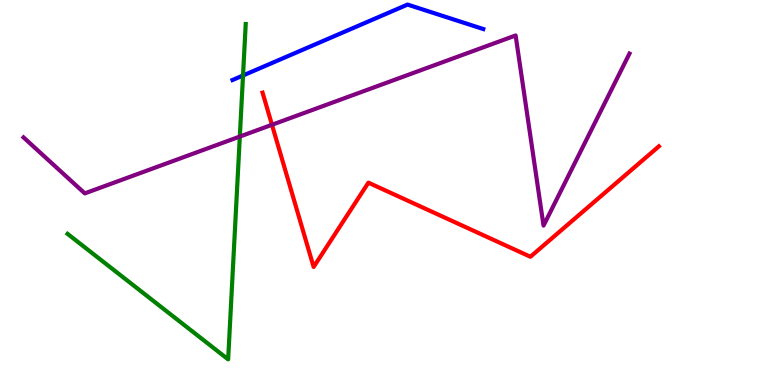[{'lines': ['blue', 'red'], 'intersections': []}, {'lines': ['green', 'red'], 'intersections': []}, {'lines': ['purple', 'red'], 'intersections': [{'x': 3.51, 'y': 6.76}]}, {'lines': ['blue', 'green'], 'intersections': [{'x': 3.14, 'y': 8.04}]}, {'lines': ['blue', 'purple'], 'intersections': []}, {'lines': ['green', 'purple'], 'intersections': [{'x': 3.09, 'y': 6.45}]}]